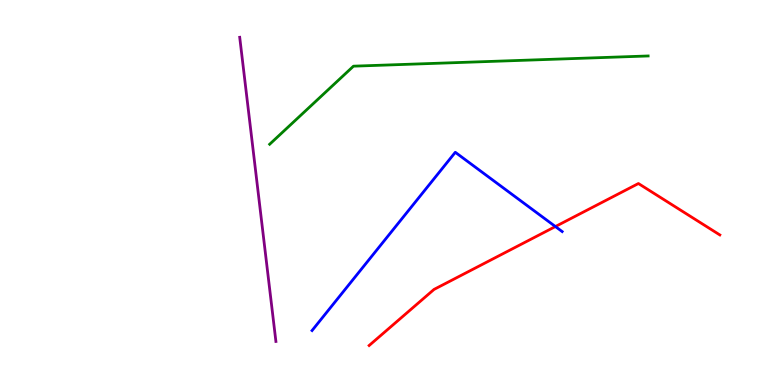[{'lines': ['blue', 'red'], 'intersections': [{'x': 7.17, 'y': 4.12}]}, {'lines': ['green', 'red'], 'intersections': []}, {'lines': ['purple', 'red'], 'intersections': []}, {'lines': ['blue', 'green'], 'intersections': []}, {'lines': ['blue', 'purple'], 'intersections': []}, {'lines': ['green', 'purple'], 'intersections': []}]